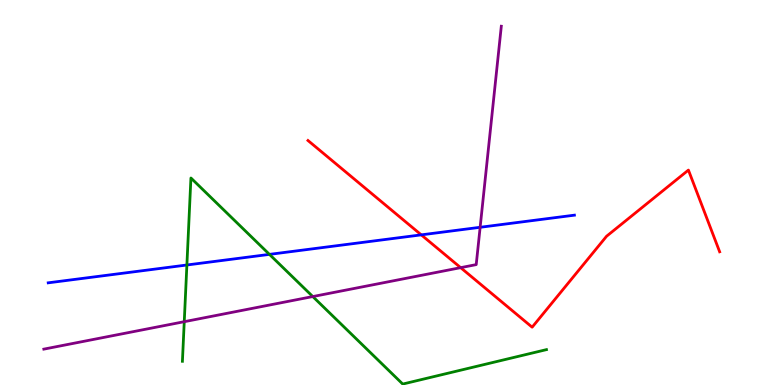[{'lines': ['blue', 'red'], 'intersections': [{'x': 5.44, 'y': 3.9}]}, {'lines': ['green', 'red'], 'intersections': []}, {'lines': ['purple', 'red'], 'intersections': [{'x': 5.94, 'y': 3.05}]}, {'lines': ['blue', 'green'], 'intersections': [{'x': 2.41, 'y': 3.12}, {'x': 3.48, 'y': 3.39}]}, {'lines': ['blue', 'purple'], 'intersections': [{'x': 6.2, 'y': 4.1}]}, {'lines': ['green', 'purple'], 'intersections': [{'x': 2.38, 'y': 1.64}, {'x': 4.04, 'y': 2.3}]}]